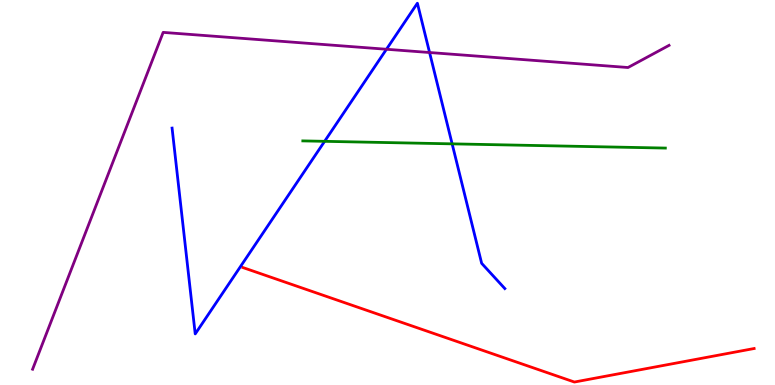[{'lines': ['blue', 'red'], 'intersections': []}, {'lines': ['green', 'red'], 'intersections': []}, {'lines': ['purple', 'red'], 'intersections': []}, {'lines': ['blue', 'green'], 'intersections': [{'x': 4.19, 'y': 6.33}, {'x': 5.83, 'y': 6.26}]}, {'lines': ['blue', 'purple'], 'intersections': [{'x': 4.99, 'y': 8.72}, {'x': 5.54, 'y': 8.64}]}, {'lines': ['green', 'purple'], 'intersections': []}]